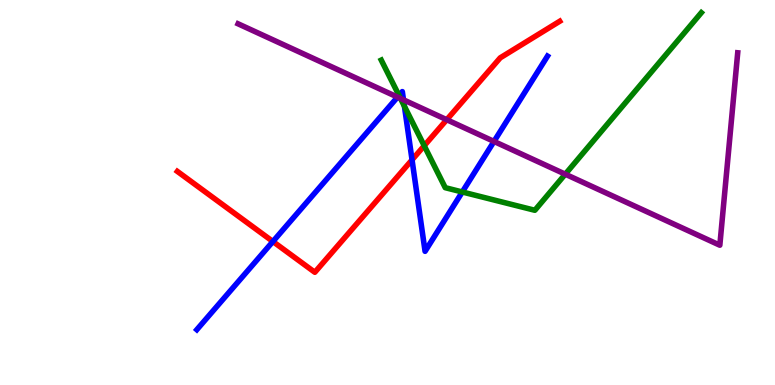[{'lines': ['blue', 'red'], 'intersections': [{'x': 3.52, 'y': 3.73}, {'x': 5.32, 'y': 5.85}]}, {'lines': ['green', 'red'], 'intersections': [{'x': 5.47, 'y': 6.21}]}, {'lines': ['purple', 'red'], 'intersections': [{'x': 5.76, 'y': 6.89}]}, {'lines': ['blue', 'green'], 'intersections': [{'x': 5.15, 'y': 7.52}, {'x': 5.22, 'y': 7.24}, {'x': 5.96, 'y': 5.01}]}, {'lines': ['blue', 'purple'], 'intersections': [{'x': 5.13, 'y': 7.48}, {'x': 5.21, 'y': 7.41}, {'x': 6.37, 'y': 6.33}]}, {'lines': ['green', 'purple'], 'intersections': [{'x': 5.17, 'y': 7.44}, {'x': 7.29, 'y': 5.48}]}]